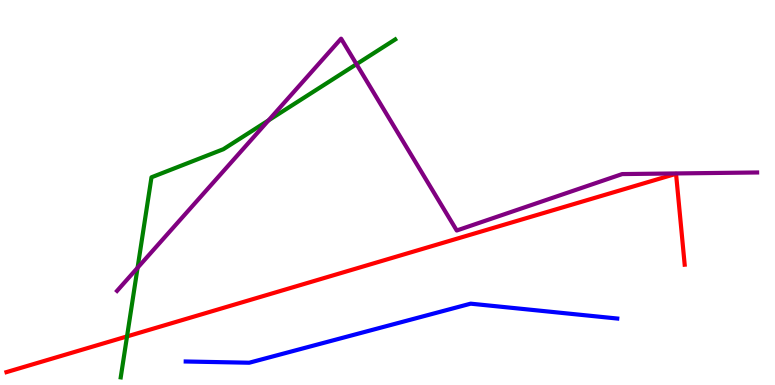[{'lines': ['blue', 'red'], 'intersections': []}, {'lines': ['green', 'red'], 'intersections': [{'x': 1.64, 'y': 1.26}]}, {'lines': ['purple', 'red'], 'intersections': []}, {'lines': ['blue', 'green'], 'intersections': []}, {'lines': ['blue', 'purple'], 'intersections': []}, {'lines': ['green', 'purple'], 'intersections': [{'x': 1.78, 'y': 3.04}, {'x': 3.46, 'y': 6.87}, {'x': 4.6, 'y': 8.33}]}]